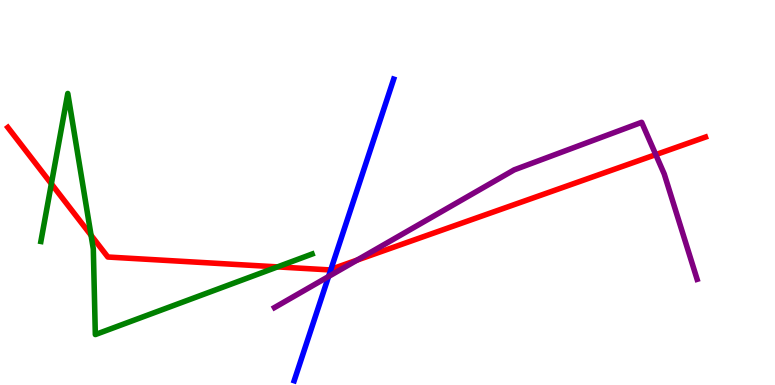[{'lines': ['blue', 'red'], 'intersections': [{'x': 4.27, 'y': 3.0}]}, {'lines': ['green', 'red'], 'intersections': [{'x': 0.663, 'y': 5.23}, {'x': 1.18, 'y': 3.89}, {'x': 3.58, 'y': 3.07}]}, {'lines': ['purple', 'red'], 'intersections': [{'x': 4.61, 'y': 3.24}, {'x': 8.46, 'y': 5.98}]}, {'lines': ['blue', 'green'], 'intersections': []}, {'lines': ['blue', 'purple'], 'intersections': [{'x': 4.24, 'y': 2.82}]}, {'lines': ['green', 'purple'], 'intersections': []}]